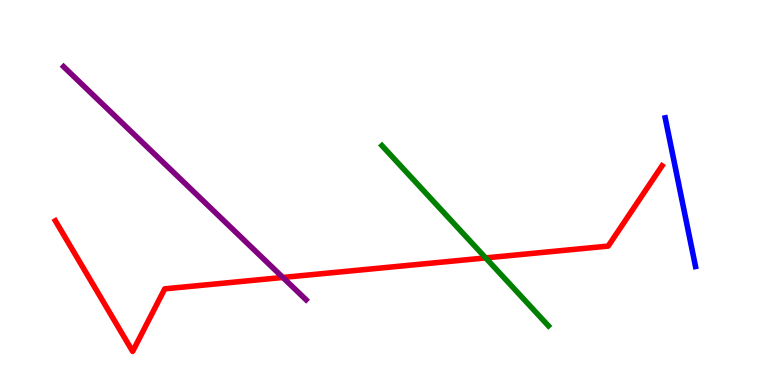[{'lines': ['blue', 'red'], 'intersections': []}, {'lines': ['green', 'red'], 'intersections': [{'x': 6.27, 'y': 3.3}]}, {'lines': ['purple', 'red'], 'intersections': [{'x': 3.65, 'y': 2.79}]}, {'lines': ['blue', 'green'], 'intersections': []}, {'lines': ['blue', 'purple'], 'intersections': []}, {'lines': ['green', 'purple'], 'intersections': []}]